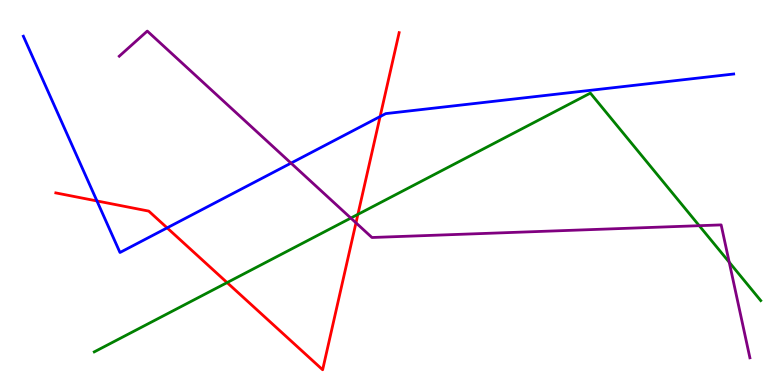[{'lines': ['blue', 'red'], 'intersections': [{'x': 1.25, 'y': 4.78}, {'x': 2.16, 'y': 4.08}, {'x': 4.9, 'y': 6.97}]}, {'lines': ['green', 'red'], 'intersections': [{'x': 2.93, 'y': 2.66}, {'x': 4.62, 'y': 4.43}]}, {'lines': ['purple', 'red'], 'intersections': [{'x': 4.59, 'y': 4.21}]}, {'lines': ['blue', 'green'], 'intersections': []}, {'lines': ['blue', 'purple'], 'intersections': [{'x': 3.75, 'y': 5.76}]}, {'lines': ['green', 'purple'], 'intersections': [{'x': 4.53, 'y': 4.34}, {'x': 9.02, 'y': 4.14}, {'x': 9.41, 'y': 3.19}]}]